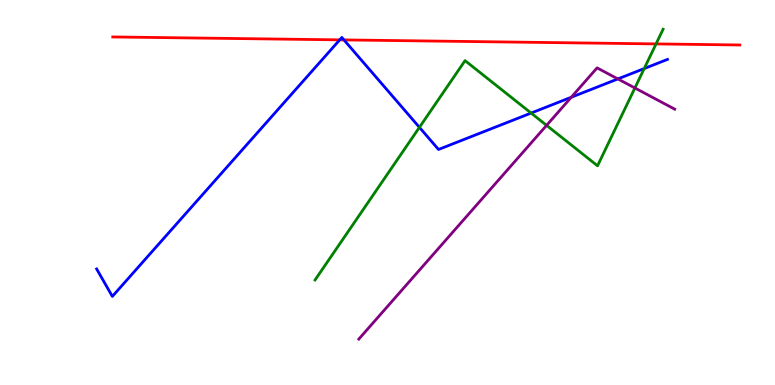[{'lines': ['blue', 'red'], 'intersections': [{'x': 4.38, 'y': 8.96}, {'x': 4.44, 'y': 8.96}]}, {'lines': ['green', 'red'], 'intersections': [{'x': 8.47, 'y': 8.86}]}, {'lines': ['purple', 'red'], 'intersections': []}, {'lines': ['blue', 'green'], 'intersections': [{'x': 5.41, 'y': 6.69}, {'x': 6.85, 'y': 7.06}, {'x': 8.31, 'y': 8.22}]}, {'lines': ['blue', 'purple'], 'intersections': [{'x': 7.37, 'y': 7.47}, {'x': 7.97, 'y': 7.95}]}, {'lines': ['green', 'purple'], 'intersections': [{'x': 7.05, 'y': 6.74}, {'x': 8.19, 'y': 7.71}]}]